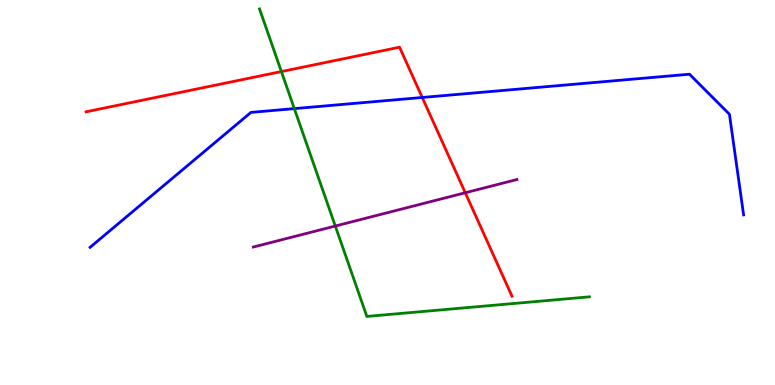[{'lines': ['blue', 'red'], 'intersections': [{'x': 5.45, 'y': 7.47}]}, {'lines': ['green', 'red'], 'intersections': [{'x': 3.63, 'y': 8.14}]}, {'lines': ['purple', 'red'], 'intersections': [{'x': 6.0, 'y': 4.99}]}, {'lines': ['blue', 'green'], 'intersections': [{'x': 3.8, 'y': 7.18}]}, {'lines': ['blue', 'purple'], 'intersections': []}, {'lines': ['green', 'purple'], 'intersections': [{'x': 4.33, 'y': 4.13}]}]